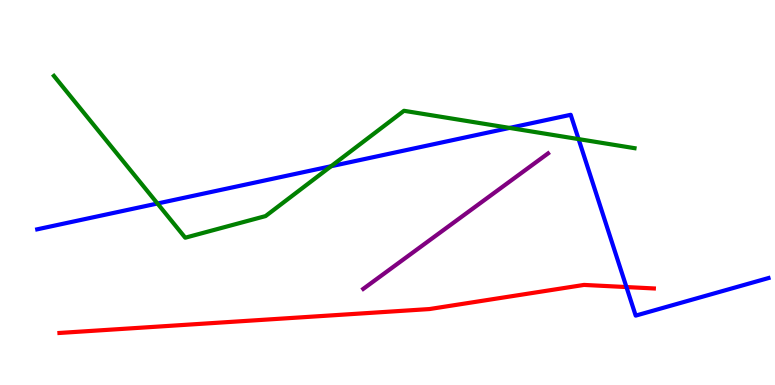[{'lines': ['blue', 'red'], 'intersections': [{'x': 8.08, 'y': 2.54}]}, {'lines': ['green', 'red'], 'intersections': []}, {'lines': ['purple', 'red'], 'intersections': []}, {'lines': ['blue', 'green'], 'intersections': [{'x': 2.03, 'y': 4.71}, {'x': 4.27, 'y': 5.68}, {'x': 6.58, 'y': 6.68}, {'x': 7.47, 'y': 6.39}]}, {'lines': ['blue', 'purple'], 'intersections': []}, {'lines': ['green', 'purple'], 'intersections': []}]